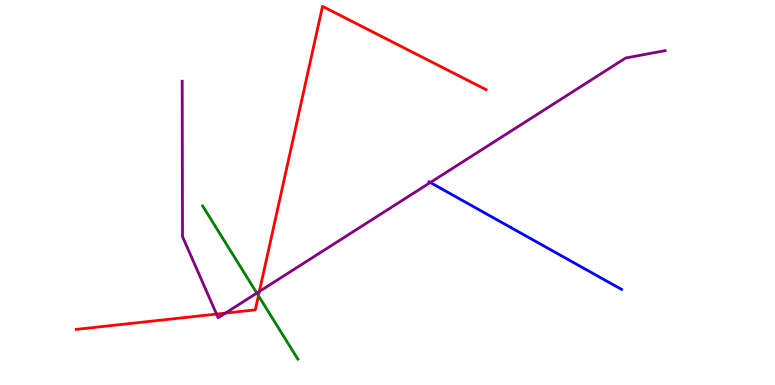[{'lines': ['blue', 'red'], 'intersections': []}, {'lines': ['green', 'red'], 'intersections': [{'x': 3.33, 'y': 2.32}]}, {'lines': ['purple', 'red'], 'intersections': [{'x': 2.79, 'y': 1.84}, {'x': 2.91, 'y': 1.87}, {'x': 3.35, 'y': 2.43}]}, {'lines': ['blue', 'green'], 'intersections': []}, {'lines': ['blue', 'purple'], 'intersections': [{'x': 5.55, 'y': 5.26}]}, {'lines': ['green', 'purple'], 'intersections': [{'x': 3.31, 'y': 2.39}]}]